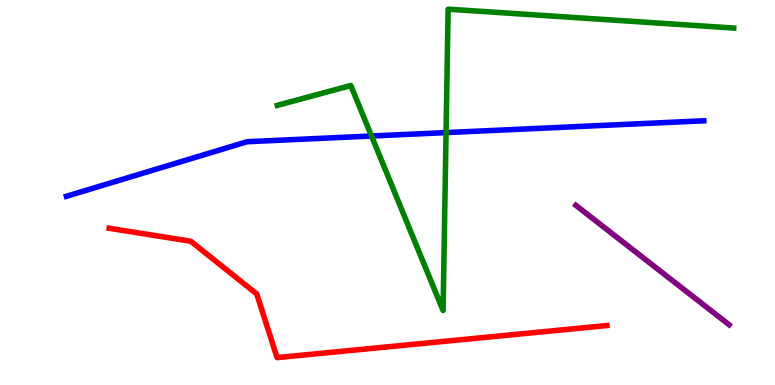[{'lines': ['blue', 'red'], 'intersections': []}, {'lines': ['green', 'red'], 'intersections': []}, {'lines': ['purple', 'red'], 'intersections': []}, {'lines': ['blue', 'green'], 'intersections': [{'x': 4.79, 'y': 6.47}, {'x': 5.76, 'y': 6.56}]}, {'lines': ['blue', 'purple'], 'intersections': []}, {'lines': ['green', 'purple'], 'intersections': []}]